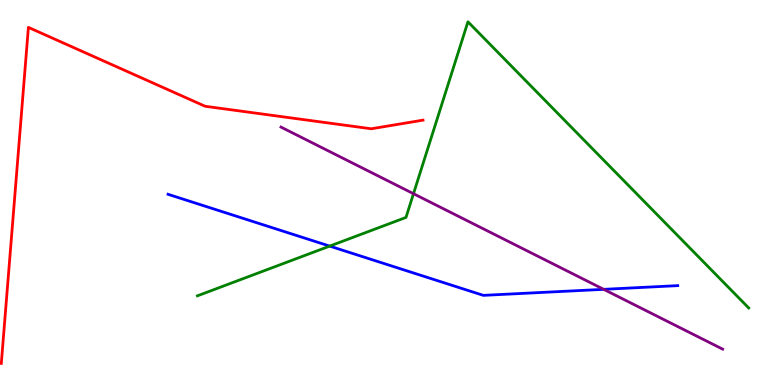[{'lines': ['blue', 'red'], 'intersections': []}, {'lines': ['green', 'red'], 'intersections': []}, {'lines': ['purple', 'red'], 'intersections': []}, {'lines': ['blue', 'green'], 'intersections': [{'x': 4.25, 'y': 3.61}]}, {'lines': ['blue', 'purple'], 'intersections': [{'x': 7.79, 'y': 2.48}]}, {'lines': ['green', 'purple'], 'intersections': [{'x': 5.34, 'y': 4.97}]}]